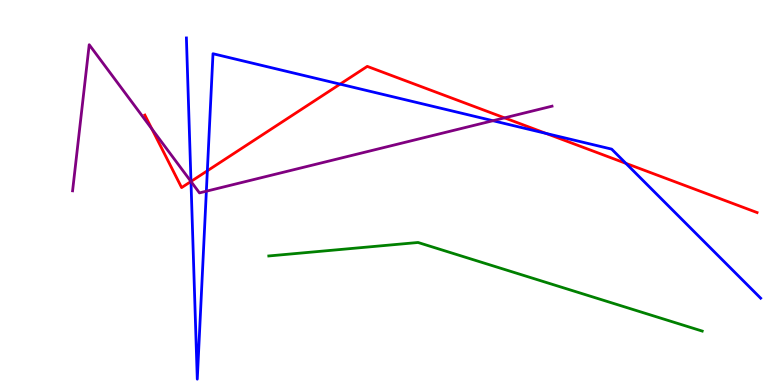[{'lines': ['blue', 'red'], 'intersections': [{'x': 2.46, 'y': 5.29}, {'x': 2.68, 'y': 5.56}, {'x': 4.39, 'y': 7.81}, {'x': 7.05, 'y': 6.53}, {'x': 8.08, 'y': 5.76}]}, {'lines': ['green', 'red'], 'intersections': []}, {'lines': ['purple', 'red'], 'intersections': [{'x': 1.96, 'y': 6.65}, {'x': 2.46, 'y': 5.29}, {'x': 6.51, 'y': 6.94}]}, {'lines': ['blue', 'green'], 'intersections': []}, {'lines': ['blue', 'purple'], 'intersections': [{'x': 2.46, 'y': 5.29}, {'x': 2.66, 'y': 5.03}, {'x': 6.36, 'y': 6.86}]}, {'lines': ['green', 'purple'], 'intersections': []}]